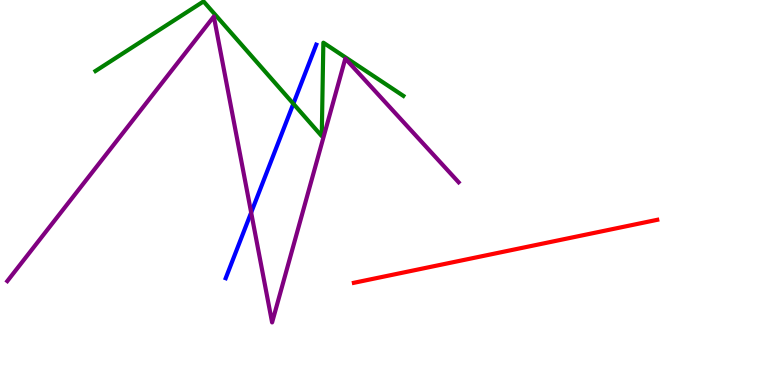[{'lines': ['blue', 'red'], 'intersections': []}, {'lines': ['green', 'red'], 'intersections': []}, {'lines': ['purple', 'red'], 'intersections': []}, {'lines': ['blue', 'green'], 'intersections': [{'x': 3.79, 'y': 7.31}]}, {'lines': ['blue', 'purple'], 'intersections': [{'x': 3.24, 'y': 4.48}]}, {'lines': ['green', 'purple'], 'intersections': []}]